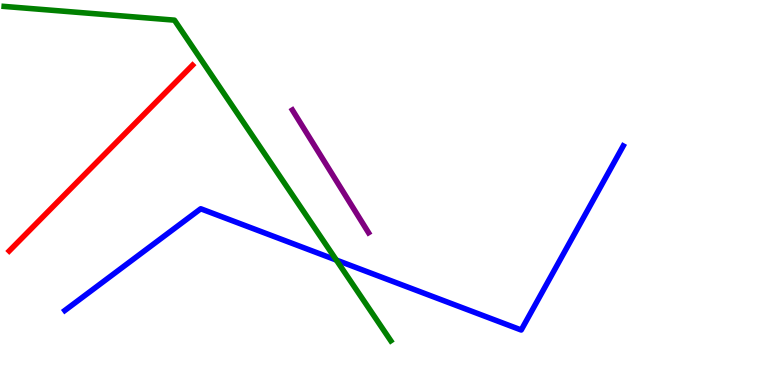[{'lines': ['blue', 'red'], 'intersections': []}, {'lines': ['green', 'red'], 'intersections': []}, {'lines': ['purple', 'red'], 'intersections': []}, {'lines': ['blue', 'green'], 'intersections': [{'x': 4.34, 'y': 3.24}]}, {'lines': ['blue', 'purple'], 'intersections': []}, {'lines': ['green', 'purple'], 'intersections': []}]